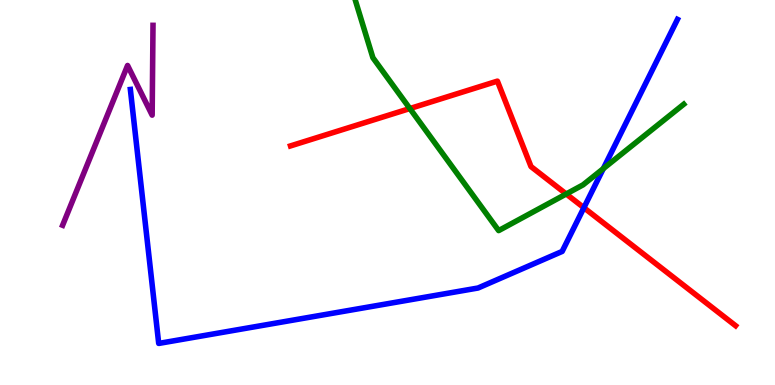[{'lines': ['blue', 'red'], 'intersections': [{'x': 7.53, 'y': 4.6}]}, {'lines': ['green', 'red'], 'intersections': [{'x': 5.29, 'y': 7.18}, {'x': 7.31, 'y': 4.96}]}, {'lines': ['purple', 'red'], 'intersections': []}, {'lines': ['blue', 'green'], 'intersections': [{'x': 7.78, 'y': 5.62}]}, {'lines': ['blue', 'purple'], 'intersections': []}, {'lines': ['green', 'purple'], 'intersections': []}]